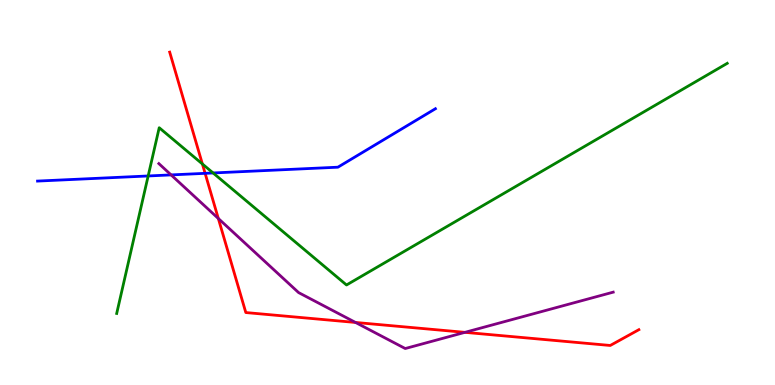[{'lines': ['blue', 'red'], 'intersections': [{'x': 2.65, 'y': 5.5}]}, {'lines': ['green', 'red'], 'intersections': [{'x': 2.61, 'y': 5.74}]}, {'lines': ['purple', 'red'], 'intersections': [{'x': 2.82, 'y': 4.32}, {'x': 4.59, 'y': 1.62}, {'x': 6.0, 'y': 1.37}]}, {'lines': ['blue', 'green'], 'intersections': [{'x': 1.91, 'y': 5.43}, {'x': 2.75, 'y': 5.51}]}, {'lines': ['blue', 'purple'], 'intersections': [{'x': 2.21, 'y': 5.46}]}, {'lines': ['green', 'purple'], 'intersections': []}]